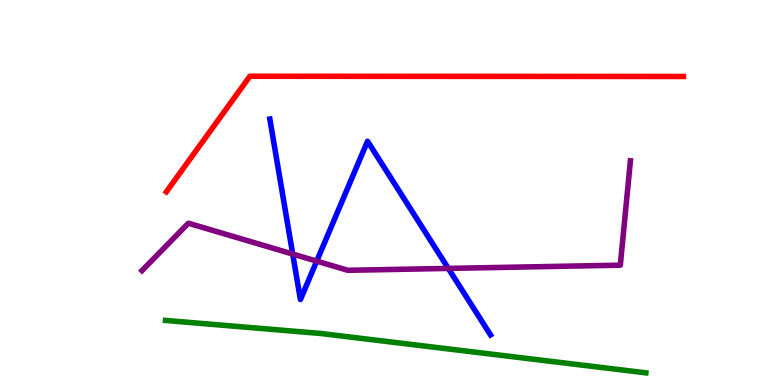[{'lines': ['blue', 'red'], 'intersections': []}, {'lines': ['green', 'red'], 'intersections': []}, {'lines': ['purple', 'red'], 'intersections': []}, {'lines': ['blue', 'green'], 'intersections': []}, {'lines': ['blue', 'purple'], 'intersections': [{'x': 3.78, 'y': 3.4}, {'x': 4.09, 'y': 3.22}, {'x': 5.78, 'y': 3.03}]}, {'lines': ['green', 'purple'], 'intersections': []}]